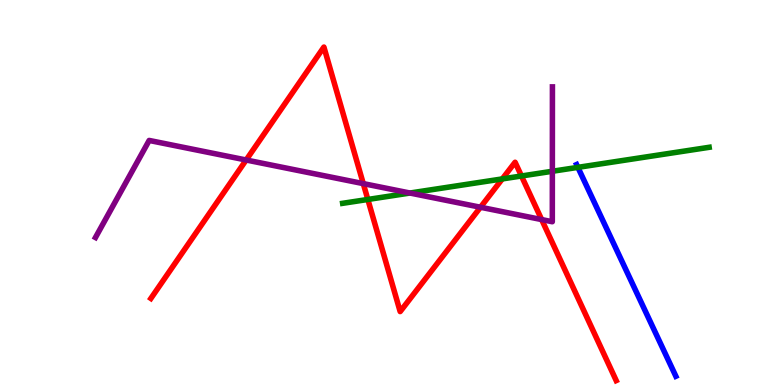[{'lines': ['blue', 'red'], 'intersections': []}, {'lines': ['green', 'red'], 'intersections': [{'x': 4.75, 'y': 4.82}, {'x': 6.48, 'y': 5.35}, {'x': 6.73, 'y': 5.43}]}, {'lines': ['purple', 'red'], 'intersections': [{'x': 3.18, 'y': 5.84}, {'x': 4.69, 'y': 5.23}, {'x': 6.2, 'y': 4.62}, {'x': 6.99, 'y': 4.3}]}, {'lines': ['blue', 'green'], 'intersections': [{'x': 7.46, 'y': 5.65}]}, {'lines': ['blue', 'purple'], 'intersections': []}, {'lines': ['green', 'purple'], 'intersections': [{'x': 5.29, 'y': 4.99}, {'x': 7.13, 'y': 5.55}]}]